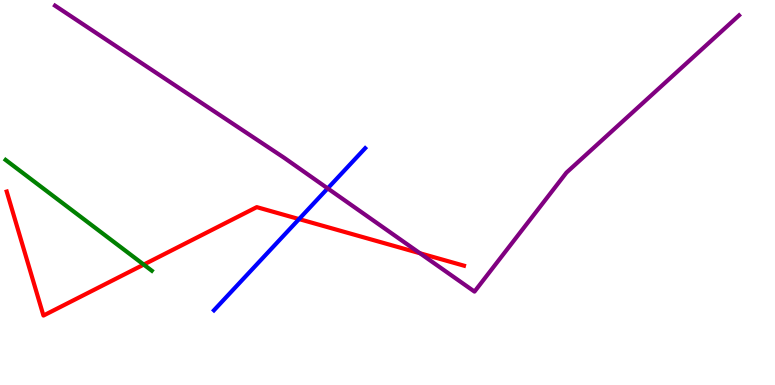[{'lines': ['blue', 'red'], 'intersections': [{'x': 3.86, 'y': 4.31}]}, {'lines': ['green', 'red'], 'intersections': [{'x': 1.85, 'y': 3.13}]}, {'lines': ['purple', 'red'], 'intersections': [{'x': 5.42, 'y': 3.42}]}, {'lines': ['blue', 'green'], 'intersections': []}, {'lines': ['blue', 'purple'], 'intersections': [{'x': 4.23, 'y': 5.11}]}, {'lines': ['green', 'purple'], 'intersections': []}]